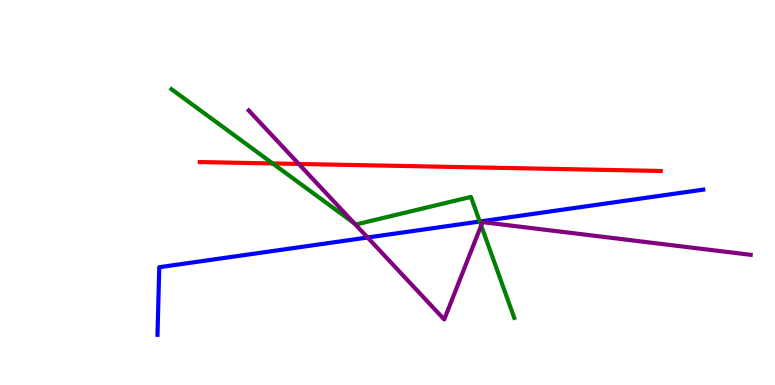[{'lines': ['blue', 'red'], 'intersections': []}, {'lines': ['green', 'red'], 'intersections': [{'x': 3.52, 'y': 5.75}]}, {'lines': ['purple', 'red'], 'intersections': [{'x': 3.86, 'y': 5.74}]}, {'lines': ['blue', 'green'], 'intersections': [{'x': 6.19, 'y': 4.25}]}, {'lines': ['blue', 'purple'], 'intersections': [{'x': 4.74, 'y': 3.83}]}, {'lines': ['green', 'purple'], 'intersections': [{'x': 4.57, 'y': 4.2}, {'x': 6.21, 'y': 4.14}]}]